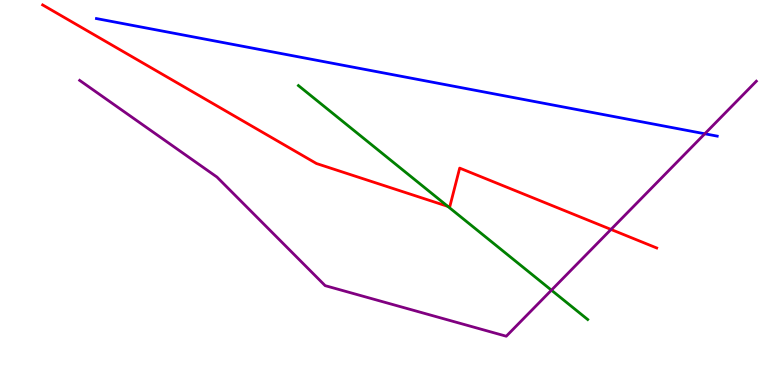[{'lines': ['blue', 'red'], 'intersections': []}, {'lines': ['green', 'red'], 'intersections': [{'x': 5.78, 'y': 4.64}]}, {'lines': ['purple', 'red'], 'intersections': [{'x': 7.88, 'y': 4.04}]}, {'lines': ['blue', 'green'], 'intersections': []}, {'lines': ['blue', 'purple'], 'intersections': [{'x': 9.09, 'y': 6.53}]}, {'lines': ['green', 'purple'], 'intersections': [{'x': 7.12, 'y': 2.46}]}]